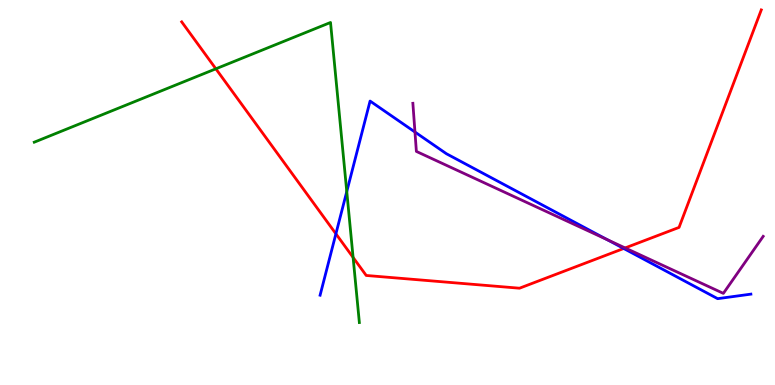[{'lines': ['blue', 'red'], 'intersections': [{'x': 4.33, 'y': 3.93}, {'x': 8.05, 'y': 3.55}]}, {'lines': ['green', 'red'], 'intersections': [{'x': 2.79, 'y': 8.21}, {'x': 4.56, 'y': 3.31}]}, {'lines': ['purple', 'red'], 'intersections': [{'x': 8.07, 'y': 3.56}]}, {'lines': ['blue', 'green'], 'intersections': [{'x': 4.47, 'y': 5.02}]}, {'lines': ['blue', 'purple'], 'intersections': [{'x': 5.35, 'y': 6.57}, {'x': 7.83, 'y': 3.78}]}, {'lines': ['green', 'purple'], 'intersections': []}]